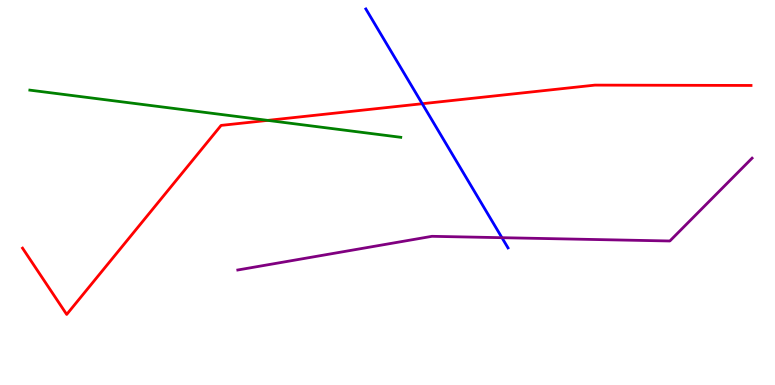[{'lines': ['blue', 'red'], 'intersections': [{'x': 5.45, 'y': 7.31}]}, {'lines': ['green', 'red'], 'intersections': [{'x': 3.45, 'y': 6.87}]}, {'lines': ['purple', 'red'], 'intersections': []}, {'lines': ['blue', 'green'], 'intersections': []}, {'lines': ['blue', 'purple'], 'intersections': [{'x': 6.48, 'y': 3.83}]}, {'lines': ['green', 'purple'], 'intersections': []}]